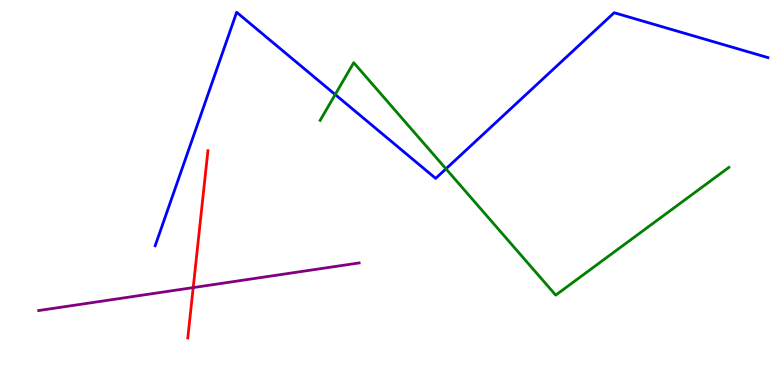[{'lines': ['blue', 'red'], 'intersections': []}, {'lines': ['green', 'red'], 'intersections': []}, {'lines': ['purple', 'red'], 'intersections': [{'x': 2.49, 'y': 2.53}]}, {'lines': ['blue', 'green'], 'intersections': [{'x': 4.33, 'y': 7.54}, {'x': 5.75, 'y': 5.61}]}, {'lines': ['blue', 'purple'], 'intersections': []}, {'lines': ['green', 'purple'], 'intersections': []}]